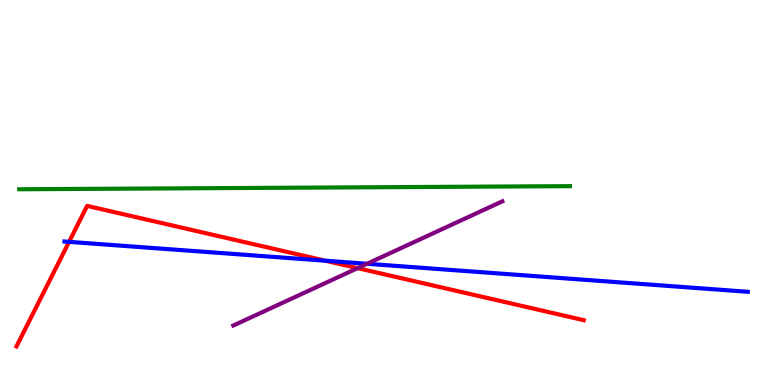[{'lines': ['blue', 'red'], 'intersections': [{'x': 0.891, 'y': 3.72}, {'x': 4.2, 'y': 3.23}]}, {'lines': ['green', 'red'], 'intersections': []}, {'lines': ['purple', 'red'], 'intersections': [{'x': 4.61, 'y': 3.04}]}, {'lines': ['blue', 'green'], 'intersections': []}, {'lines': ['blue', 'purple'], 'intersections': [{'x': 4.74, 'y': 3.15}]}, {'lines': ['green', 'purple'], 'intersections': []}]